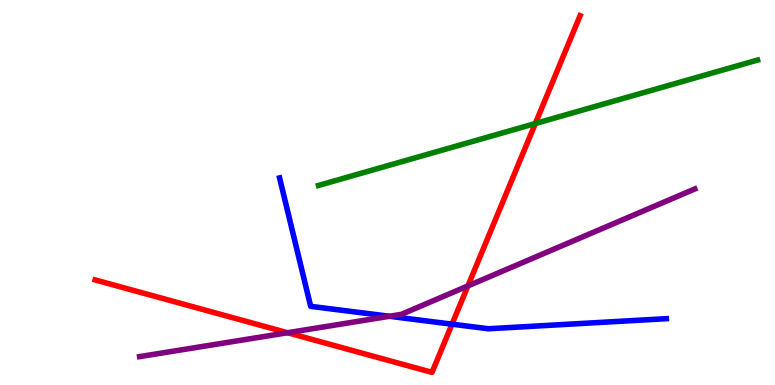[{'lines': ['blue', 'red'], 'intersections': [{'x': 5.83, 'y': 1.58}]}, {'lines': ['green', 'red'], 'intersections': [{'x': 6.91, 'y': 6.79}]}, {'lines': ['purple', 'red'], 'intersections': [{'x': 3.71, 'y': 1.36}, {'x': 6.04, 'y': 2.57}]}, {'lines': ['blue', 'green'], 'intersections': []}, {'lines': ['blue', 'purple'], 'intersections': [{'x': 5.02, 'y': 1.79}]}, {'lines': ['green', 'purple'], 'intersections': []}]